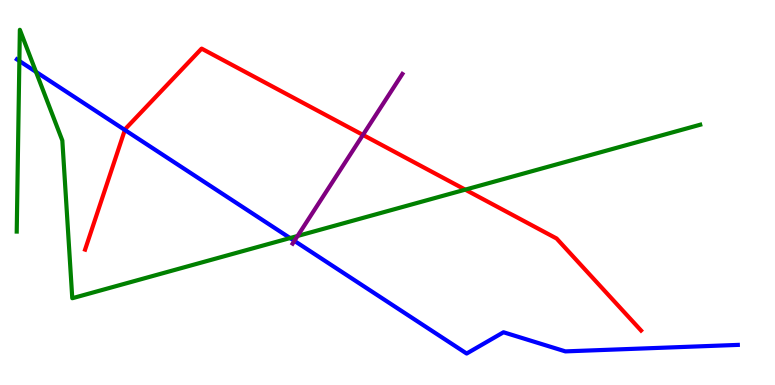[{'lines': ['blue', 'red'], 'intersections': [{'x': 1.61, 'y': 6.62}]}, {'lines': ['green', 'red'], 'intersections': [{'x': 6.0, 'y': 5.07}]}, {'lines': ['purple', 'red'], 'intersections': [{'x': 4.68, 'y': 6.5}]}, {'lines': ['blue', 'green'], 'intersections': [{'x': 0.25, 'y': 8.42}, {'x': 0.464, 'y': 8.13}, {'x': 3.74, 'y': 3.82}]}, {'lines': ['blue', 'purple'], 'intersections': [{'x': 3.8, 'y': 3.74}]}, {'lines': ['green', 'purple'], 'intersections': [{'x': 3.84, 'y': 3.87}]}]